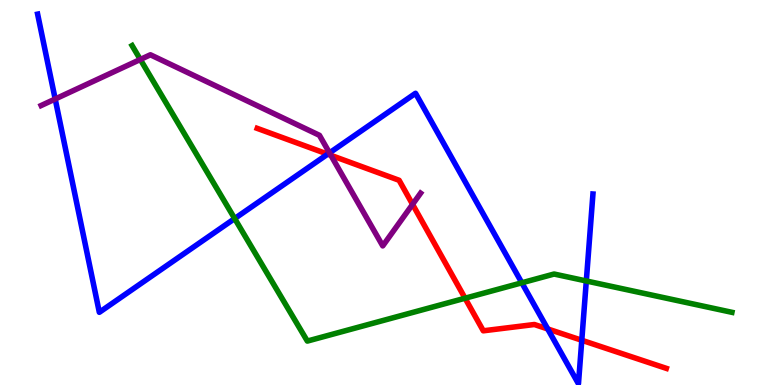[{'lines': ['blue', 'red'], 'intersections': [{'x': 4.23, 'y': 6.0}, {'x': 7.07, 'y': 1.46}, {'x': 7.51, 'y': 1.16}]}, {'lines': ['green', 'red'], 'intersections': [{'x': 6.0, 'y': 2.25}]}, {'lines': ['purple', 'red'], 'intersections': [{'x': 4.27, 'y': 5.97}, {'x': 5.32, 'y': 4.69}]}, {'lines': ['blue', 'green'], 'intersections': [{'x': 3.03, 'y': 4.32}, {'x': 6.73, 'y': 2.65}, {'x': 7.57, 'y': 2.7}]}, {'lines': ['blue', 'purple'], 'intersections': [{'x': 0.712, 'y': 7.43}, {'x': 4.25, 'y': 6.03}]}, {'lines': ['green', 'purple'], 'intersections': [{'x': 1.81, 'y': 8.46}]}]